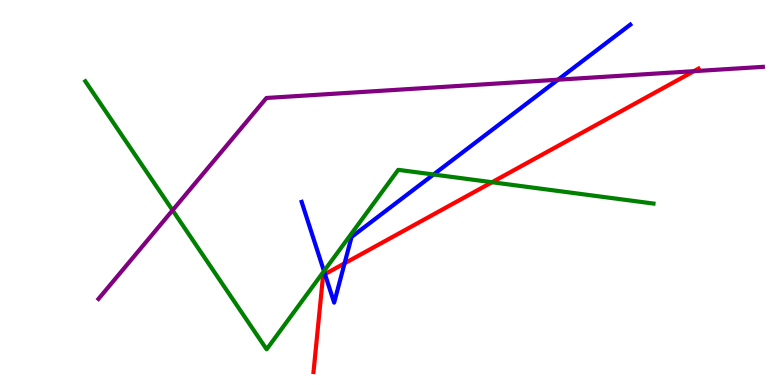[{'lines': ['blue', 'red'], 'intersections': [{'x': 4.19, 'y': 2.88}, {'x': 4.45, 'y': 3.16}]}, {'lines': ['green', 'red'], 'intersections': [{'x': 6.35, 'y': 5.27}]}, {'lines': ['purple', 'red'], 'intersections': [{'x': 8.95, 'y': 8.15}]}, {'lines': ['blue', 'green'], 'intersections': [{'x': 4.18, 'y': 2.96}, {'x': 5.59, 'y': 5.47}]}, {'lines': ['blue', 'purple'], 'intersections': [{'x': 7.2, 'y': 7.93}]}, {'lines': ['green', 'purple'], 'intersections': [{'x': 2.23, 'y': 4.54}]}]